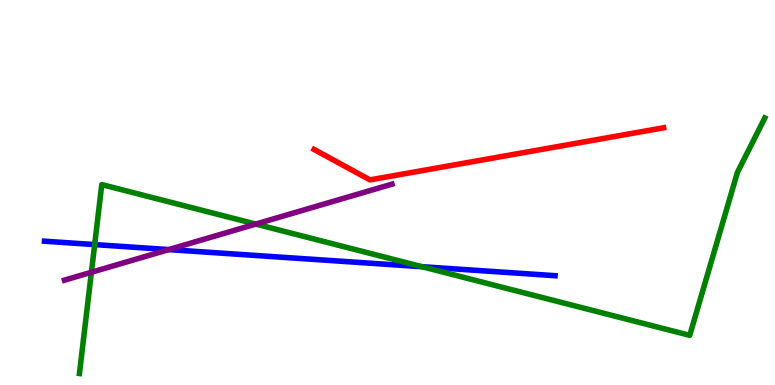[{'lines': ['blue', 'red'], 'intersections': []}, {'lines': ['green', 'red'], 'intersections': []}, {'lines': ['purple', 'red'], 'intersections': []}, {'lines': ['blue', 'green'], 'intersections': [{'x': 1.22, 'y': 3.65}, {'x': 5.45, 'y': 3.07}]}, {'lines': ['blue', 'purple'], 'intersections': [{'x': 2.18, 'y': 3.52}]}, {'lines': ['green', 'purple'], 'intersections': [{'x': 1.18, 'y': 2.93}, {'x': 3.3, 'y': 4.18}]}]